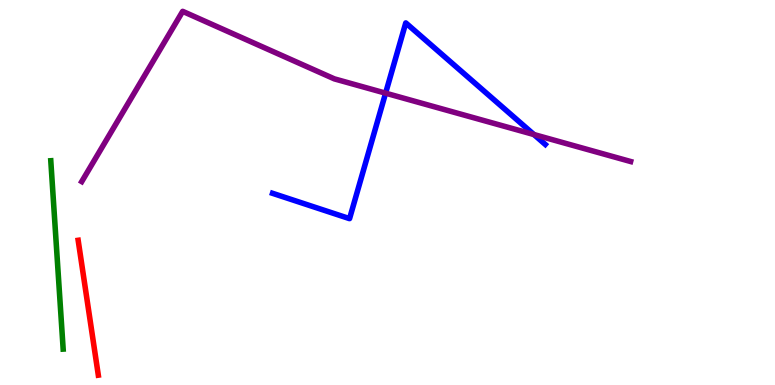[{'lines': ['blue', 'red'], 'intersections': []}, {'lines': ['green', 'red'], 'intersections': []}, {'lines': ['purple', 'red'], 'intersections': []}, {'lines': ['blue', 'green'], 'intersections': []}, {'lines': ['blue', 'purple'], 'intersections': [{'x': 4.98, 'y': 7.58}, {'x': 6.89, 'y': 6.51}]}, {'lines': ['green', 'purple'], 'intersections': []}]